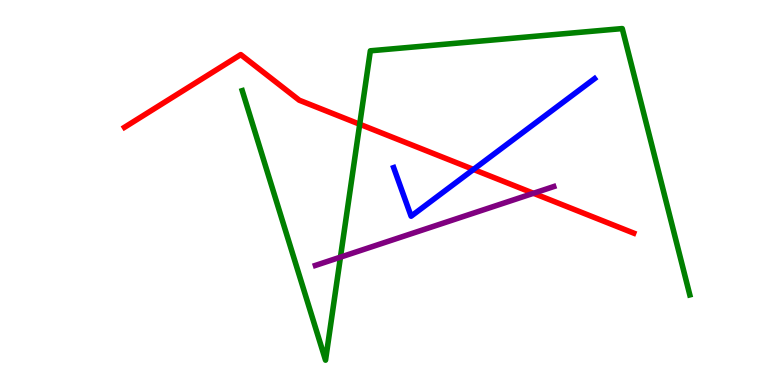[{'lines': ['blue', 'red'], 'intersections': [{'x': 6.11, 'y': 5.6}]}, {'lines': ['green', 'red'], 'intersections': [{'x': 4.64, 'y': 6.77}]}, {'lines': ['purple', 'red'], 'intersections': [{'x': 6.88, 'y': 4.98}]}, {'lines': ['blue', 'green'], 'intersections': []}, {'lines': ['blue', 'purple'], 'intersections': []}, {'lines': ['green', 'purple'], 'intersections': [{'x': 4.39, 'y': 3.32}]}]